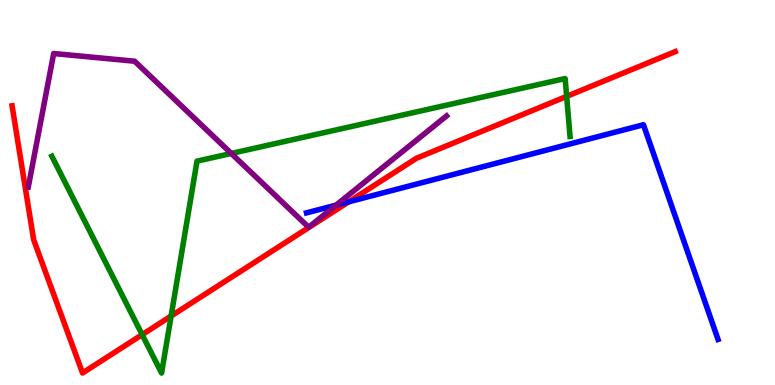[{'lines': ['blue', 'red'], 'intersections': [{'x': 4.5, 'y': 4.76}]}, {'lines': ['green', 'red'], 'intersections': [{'x': 1.83, 'y': 1.31}, {'x': 2.21, 'y': 1.79}, {'x': 7.31, 'y': 7.5}]}, {'lines': ['purple', 'red'], 'intersections': []}, {'lines': ['blue', 'green'], 'intersections': []}, {'lines': ['blue', 'purple'], 'intersections': [{'x': 4.34, 'y': 4.67}]}, {'lines': ['green', 'purple'], 'intersections': [{'x': 2.98, 'y': 6.01}]}]